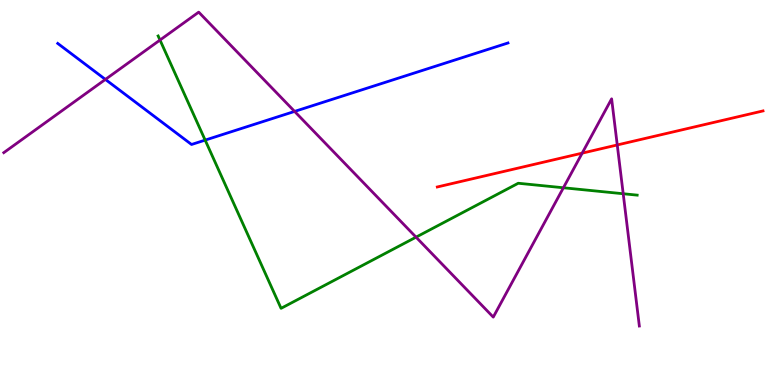[{'lines': ['blue', 'red'], 'intersections': []}, {'lines': ['green', 'red'], 'intersections': []}, {'lines': ['purple', 'red'], 'intersections': [{'x': 7.51, 'y': 6.02}, {'x': 7.96, 'y': 6.23}]}, {'lines': ['blue', 'green'], 'intersections': [{'x': 2.65, 'y': 6.36}]}, {'lines': ['blue', 'purple'], 'intersections': [{'x': 1.36, 'y': 7.94}, {'x': 3.8, 'y': 7.11}]}, {'lines': ['green', 'purple'], 'intersections': [{'x': 2.06, 'y': 8.96}, {'x': 5.37, 'y': 3.84}, {'x': 7.27, 'y': 5.12}, {'x': 8.04, 'y': 4.97}]}]